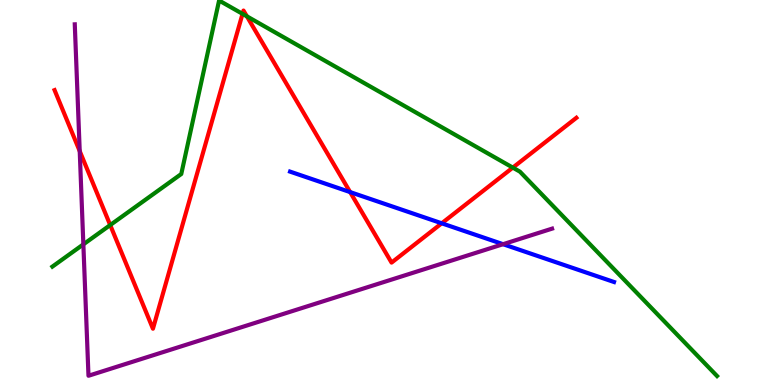[{'lines': ['blue', 'red'], 'intersections': [{'x': 4.52, 'y': 5.01}, {'x': 5.7, 'y': 4.2}]}, {'lines': ['green', 'red'], 'intersections': [{'x': 1.42, 'y': 4.15}, {'x': 3.13, 'y': 9.64}, {'x': 3.19, 'y': 9.58}, {'x': 6.62, 'y': 5.65}]}, {'lines': ['purple', 'red'], 'intersections': [{'x': 1.03, 'y': 6.07}]}, {'lines': ['blue', 'green'], 'intersections': []}, {'lines': ['blue', 'purple'], 'intersections': [{'x': 6.49, 'y': 3.66}]}, {'lines': ['green', 'purple'], 'intersections': [{'x': 1.08, 'y': 3.65}]}]